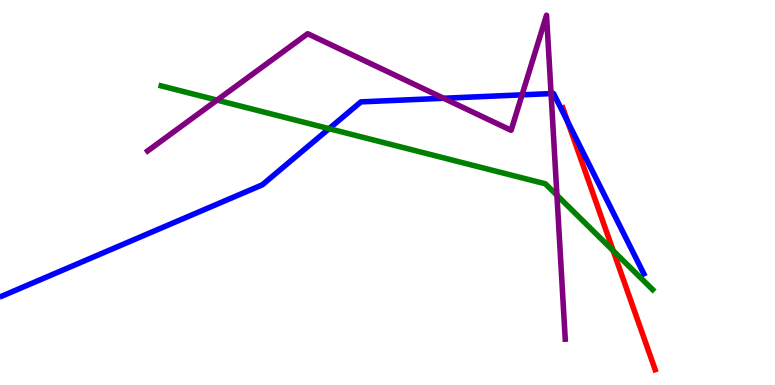[{'lines': ['blue', 'red'], 'intersections': [{'x': 7.33, 'y': 6.84}]}, {'lines': ['green', 'red'], 'intersections': [{'x': 7.91, 'y': 3.49}]}, {'lines': ['purple', 'red'], 'intersections': []}, {'lines': ['blue', 'green'], 'intersections': [{'x': 4.25, 'y': 6.66}]}, {'lines': ['blue', 'purple'], 'intersections': [{'x': 5.72, 'y': 7.45}, {'x': 6.74, 'y': 7.54}, {'x': 7.11, 'y': 7.57}]}, {'lines': ['green', 'purple'], 'intersections': [{'x': 2.8, 'y': 7.4}, {'x': 7.19, 'y': 4.93}]}]